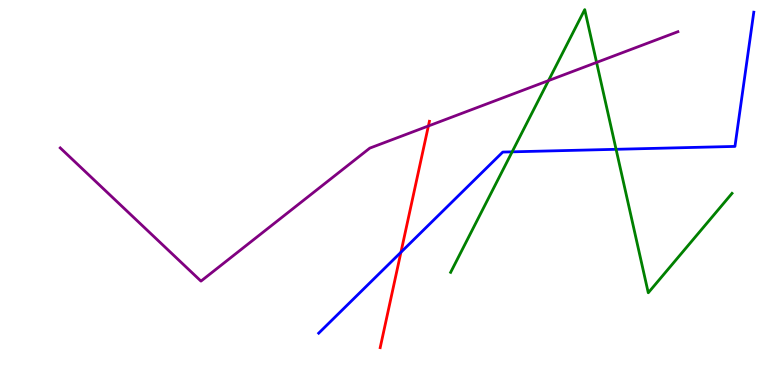[{'lines': ['blue', 'red'], 'intersections': [{'x': 5.17, 'y': 3.45}]}, {'lines': ['green', 'red'], 'intersections': []}, {'lines': ['purple', 'red'], 'intersections': [{'x': 5.53, 'y': 6.73}]}, {'lines': ['blue', 'green'], 'intersections': [{'x': 6.61, 'y': 6.06}, {'x': 7.95, 'y': 6.12}]}, {'lines': ['blue', 'purple'], 'intersections': []}, {'lines': ['green', 'purple'], 'intersections': [{'x': 7.08, 'y': 7.91}, {'x': 7.7, 'y': 8.38}]}]